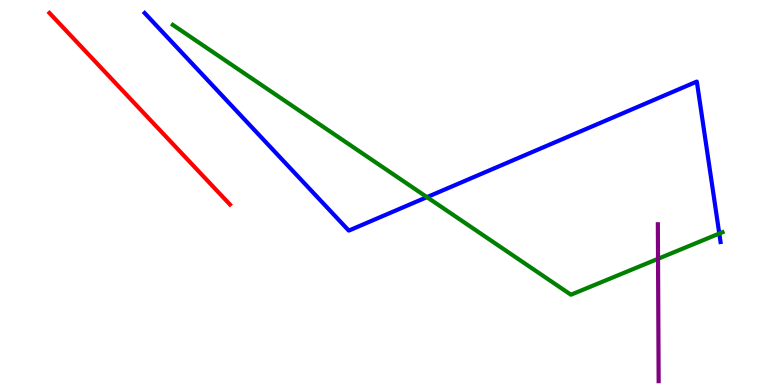[{'lines': ['blue', 'red'], 'intersections': []}, {'lines': ['green', 'red'], 'intersections': []}, {'lines': ['purple', 'red'], 'intersections': []}, {'lines': ['blue', 'green'], 'intersections': [{'x': 5.51, 'y': 4.88}, {'x': 9.28, 'y': 3.93}]}, {'lines': ['blue', 'purple'], 'intersections': []}, {'lines': ['green', 'purple'], 'intersections': [{'x': 8.49, 'y': 3.28}]}]